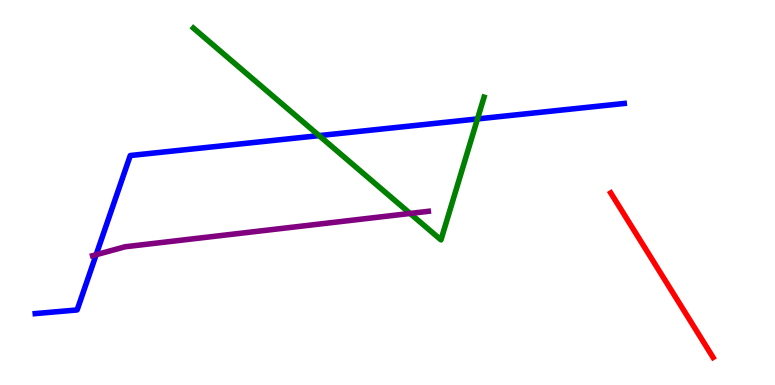[{'lines': ['blue', 'red'], 'intersections': []}, {'lines': ['green', 'red'], 'intersections': []}, {'lines': ['purple', 'red'], 'intersections': []}, {'lines': ['blue', 'green'], 'intersections': [{'x': 4.12, 'y': 6.48}, {'x': 6.16, 'y': 6.91}]}, {'lines': ['blue', 'purple'], 'intersections': [{'x': 1.24, 'y': 3.38}]}, {'lines': ['green', 'purple'], 'intersections': [{'x': 5.29, 'y': 4.46}]}]